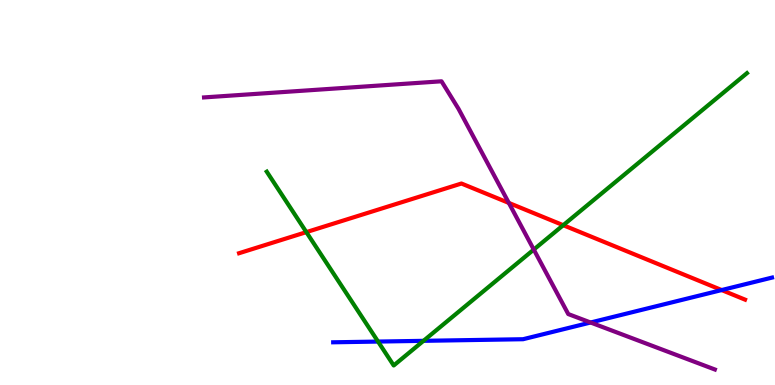[{'lines': ['blue', 'red'], 'intersections': [{'x': 9.31, 'y': 2.47}]}, {'lines': ['green', 'red'], 'intersections': [{'x': 3.95, 'y': 3.97}, {'x': 7.27, 'y': 4.15}]}, {'lines': ['purple', 'red'], 'intersections': [{'x': 6.57, 'y': 4.73}]}, {'lines': ['blue', 'green'], 'intersections': [{'x': 4.88, 'y': 1.13}, {'x': 5.46, 'y': 1.15}]}, {'lines': ['blue', 'purple'], 'intersections': [{'x': 7.62, 'y': 1.62}]}, {'lines': ['green', 'purple'], 'intersections': [{'x': 6.89, 'y': 3.52}]}]